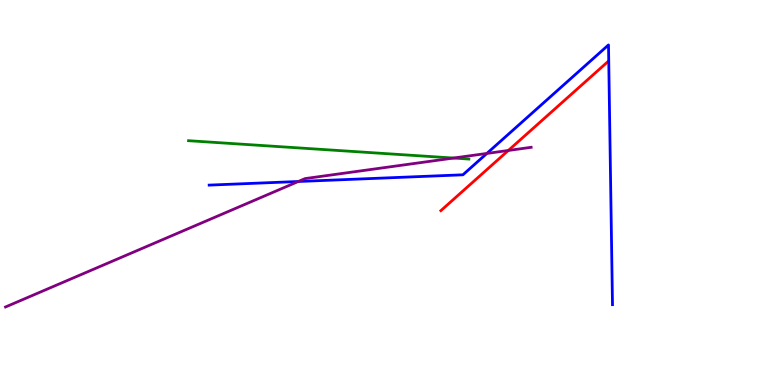[{'lines': ['blue', 'red'], 'intersections': []}, {'lines': ['green', 'red'], 'intersections': []}, {'lines': ['purple', 'red'], 'intersections': [{'x': 6.56, 'y': 6.09}]}, {'lines': ['blue', 'green'], 'intersections': []}, {'lines': ['blue', 'purple'], 'intersections': [{'x': 3.85, 'y': 5.29}, {'x': 6.28, 'y': 6.01}]}, {'lines': ['green', 'purple'], 'intersections': [{'x': 5.85, 'y': 5.89}]}]